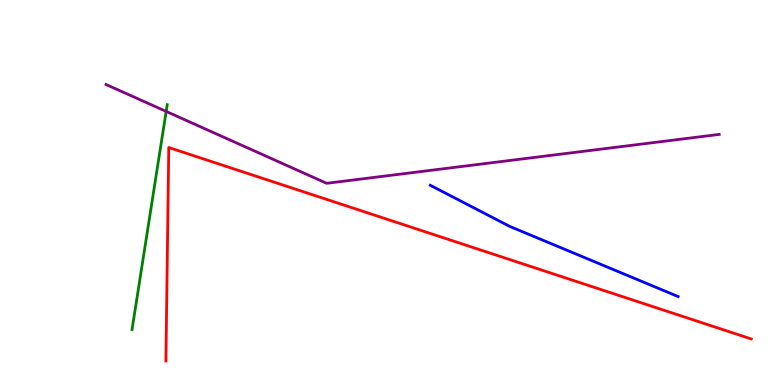[{'lines': ['blue', 'red'], 'intersections': []}, {'lines': ['green', 'red'], 'intersections': []}, {'lines': ['purple', 'red'], 'intersections': []}, {'lines': ['blue', 'green'], 'intersections': []}, {'lines': ['blue', 'purple'], 'intersections': []}, {'lines': ['green', 'purple'], 'intersections': [{'x': 2.14, 'y': 7.11}]}]